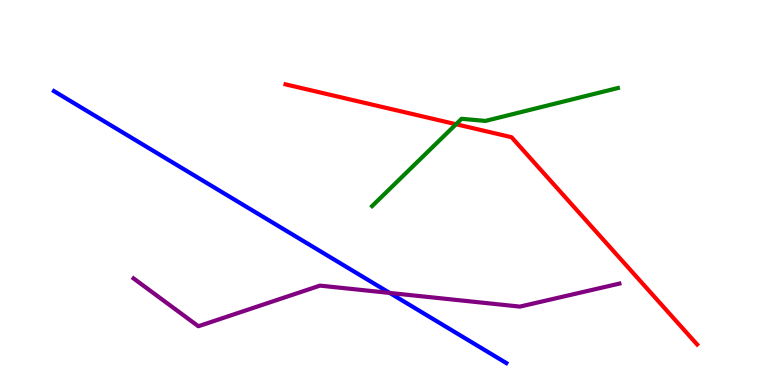[{'lines': ['blue', 'red'], 'intersections': []}, {'lines': ['green', 'red'], 'intersections': [{'x': 5.88, 'y': 6.77}]}, {'lines': ['purple', 'red'], 'intersections': []}, {'lines': ['blue', 'green'], 'intersections': []}, {'lines': ['blue', 'purple'], 'intersections': [{'x': 5.03, 'y': 2.39}]}, {'lines': ['green', 'purple'], 'intersections': []}]